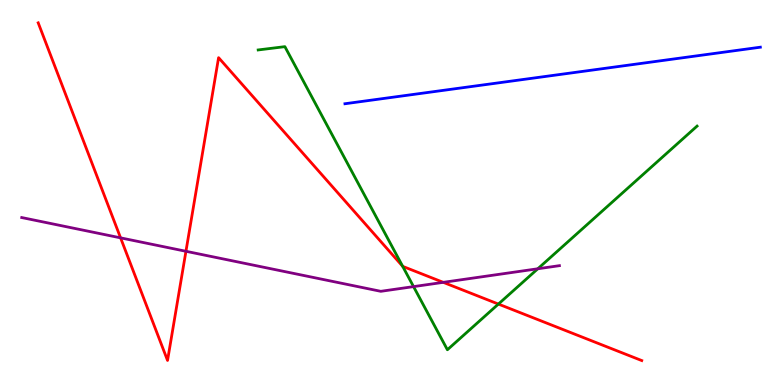[{'lines': ['blue', 'red'], 'intersections': []}, {'lines': ['green', 'red'], 'intersections': [{'x': 5.2, 'y': 3.08}, {'x': 6.43, 'y': 2.1}]}, {'lines': ['purple', 'red'], 'intersections': [{'x': 1.56, 'y': 3.82}, {'x': 2.4, 'y': 3.47}, {'x': 5.72, 'y': 2.67}]}, {'lines': ['blue', 'green'], 'intersections': []}, {'lines': ['blue', 'purple'], 'intersections': []}, {'lines': ['green', 'purple'], 'intersections': [{'x': 5.34, 'y': 2.56}, {'x': 6.94, 'y': 3.02}]}]